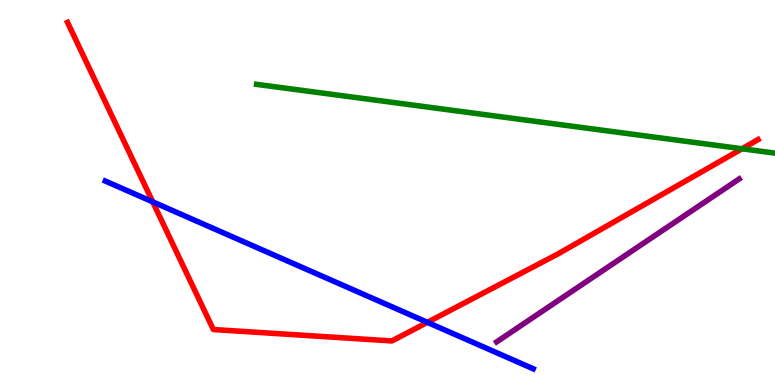[{'lines': ['blue', 'red'], 'intersections': [{'x': 1.97, 'y': 4.76}, {'x': 5.51, 'y': 1.63}]}, {'lines': ['green', 'red'], 'intersections': [{'x': 9.57, 'y': 6.14}]}, {'lines': ['purple', 'red'], 'intersections': []}, {'lines': ['blue', 'green'], 'intersections': []}, {'lines': ['blue', 'purple'], 'intersections': []}, {'lines': ['green', 'purple'], 'intersections': []}]